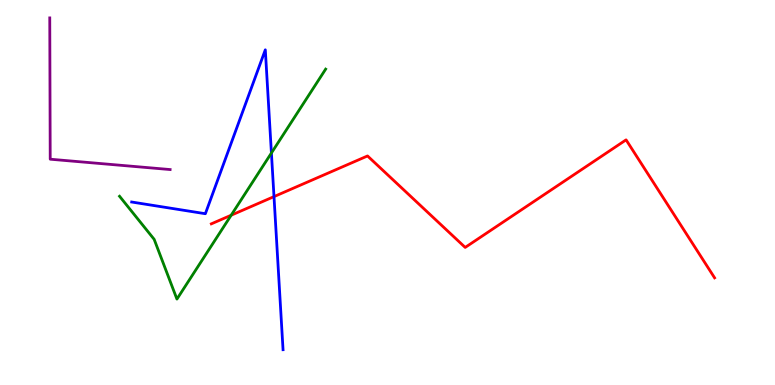[{'lines': ['blue', 'red'], 'intersections': [{'x': 3.54, 'y': 4.89}]}, {'lines': ['green', 'red'], 'intersections': [{'x': 2.98, 'y': 4.41}]}, {'lines': ['purple', 'red'], 'intersections': []}, {'lines': ['blue', 'green'], 'intersections': [{'x': 3.5, 'y': 6.03}]}, {'lines': ['blue', 'purple'], 'intersections': []}, {'lines': ['green', 'purple'], 'intersections': []}]